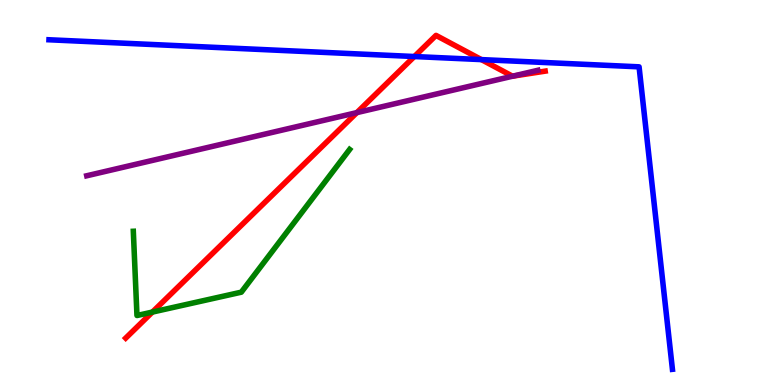[{'lines': ['blue', 'red'], 'intersections': [{'x': 5.35, 'y': 8.53}, {'x': 6.21, 'y': 8.45}]}, {'lines': ['green', 'red'], 'intersections': [{'x': 1.97, 'y': 1.89}]}, {'lines': ['purple', 'red'], 'intersections': [{'x': 4.6, 'y': 7.07}, {'x': 6.62, 'y': 8.02}]}, {'lines': ['blue', 'green'], 'intersections': []}, {'lines': ['blue', 'purple'], 'intersections': []}, {'lines': ['green', 'purple'], 'intersections': []}]